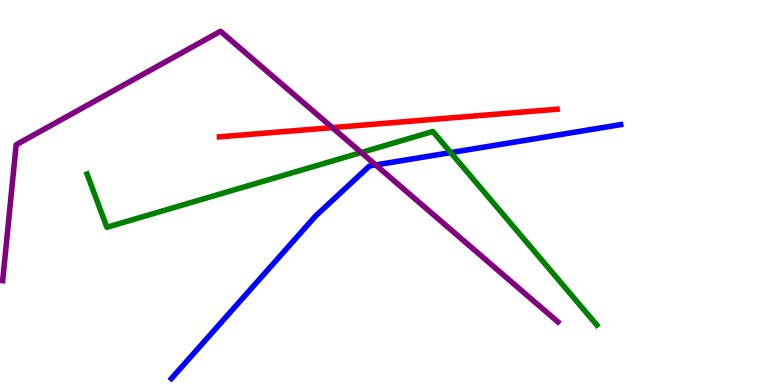[{'lines': ['blue', 'red'], 'intersections': []}, {'lines': ['green', 'red'], 'intersections': []}, {'lines': ['purple', 'red'], 'intersections': [{'x': 4.29, 'y': 6.69}]}, {'lines': ['blue', 'green'], 'intersections': [{'x': 5.82, 'y': 6.04}]}, {'lines': ['blue', 'purple'], 'intersections': [{'x': 4.85, 'y': 5.72}]}, {'lines': ['green', 'purple'], 'intersections': [{'x': 4.66, 'y': 6.04}]}]